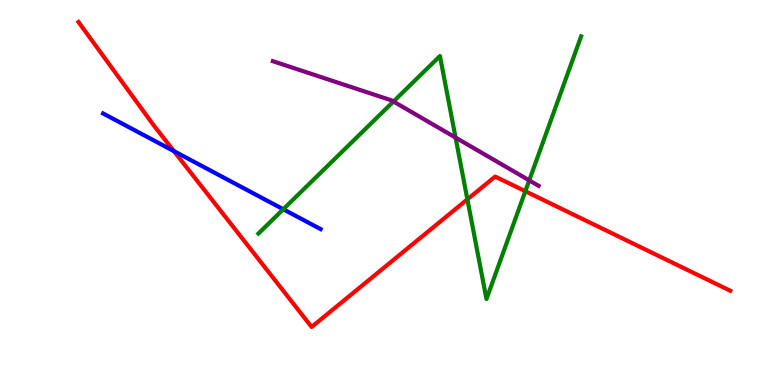[{'lines': ['blue', 'red'], 'intersections': [{'x': 2.24, 'y': 6.08}]}, {'lines': ['green', 'red'], 'intersections': [{'x': 6.03, 'y': 4.82}, {'x': 6.78, 'y': 5.03}]}, {'lines': ['purple', 'red'], 'intersections': []}, {'lines': ['blue', 'green'], 'intersections': [{'x': 3.65, 'y': 4.56}]}, {'lines': ['blue', 'purple'], 'intersections': []}, {'lines': ['green', 'purple'], 'intersections': [{'x': 5.08, 'y': 7.36}, {'x': 5.88, 'y': 6.43}, {'x': 6.83, 'y': 5.32}]}]